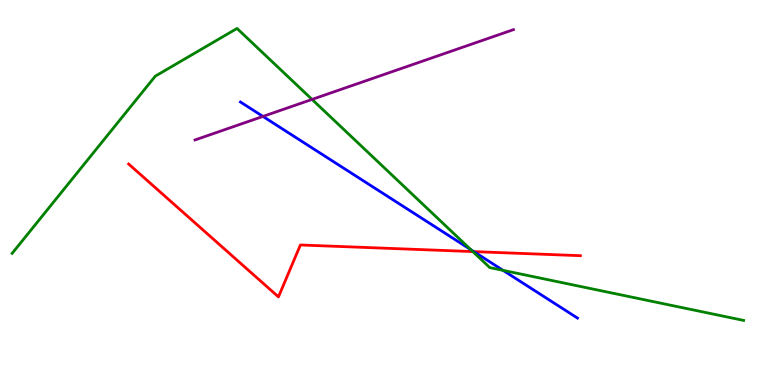[{'lines': ['blue', 'red'], 'intersections': [{'x': 6.11, 'y': 3.46}]}, {'lines': ['green', 'red'], 'intersections': [{'x': 6.1, 'y': 3.47}]}, {'lines': ['purple', 'red'], 'intersections': []}, {'lines': ['blue', 'green'], 'intersections': [{'x': 6.08, 'y': 3.51}, {'x': 6.49, 'y': 2.98}]}, {'lines': ['blue', 'purple'], 'intersections': [{'x': 3.39, 'y': 6.98}]}, {'lines': ['green', 'purple'], 'intersections': [{'x': 4.03, 'y': 7.42}]}]